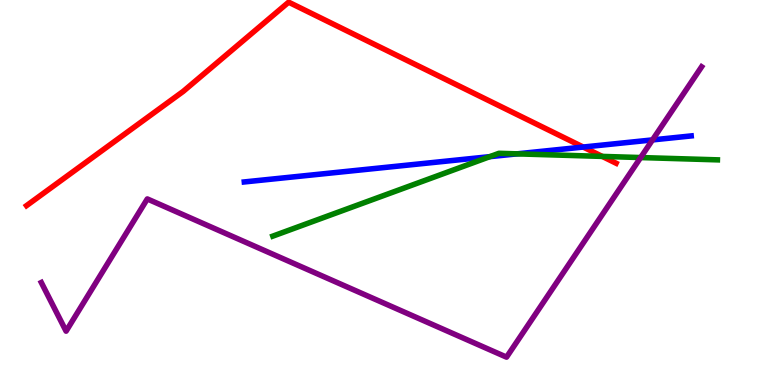[{'lines': ['blue', 'red'], 'intersections': [{'x': 7.53, 'y': 6.18}]}, {'lines': ['green', 'red'], 'intersections': [{'x': 7.77, 'y': 5.94}]}, {'lines': ['purple', 'red'], 'intersections': []}, {'lines': ['blue', 'green'], 'intersections': [{'x': 6.32, 'y': 5.93}, {'x': 6.67, 'y': 6.0}]}, {'lines': ['blue', 'purple'], 'intersections': [{'x': 8.42, 'y': 6.37}]}, {'lines': ['green', 'purple'], 'intersections': [{'x': 8.27, 'y': 5.91}]}]